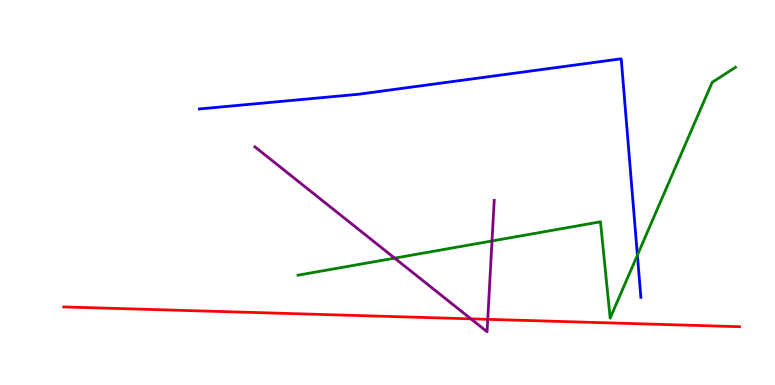[{'lines': ['blue', 'red'], 'intersections': []}, {'lines': ['green', 'red'], 'intersections': []}, {'lines': ['purple', 'red'], 'intersections': [{'x': 6.08, 'y': 1.72}, {'x': 6.29, 'y': 1.71}]}, {'lines': ['blue', 'green'], 'intersections': [{'x': 8.22, 'y': 3.37}]}, {'lines': ['blue', 'purple'], 'intersections': []}, {'lines': ['green', 'purple'], 'intersections': [{'x': 5.09, 'y': 3.3}, {'x': 6.35, 'y': 3.74}]}]